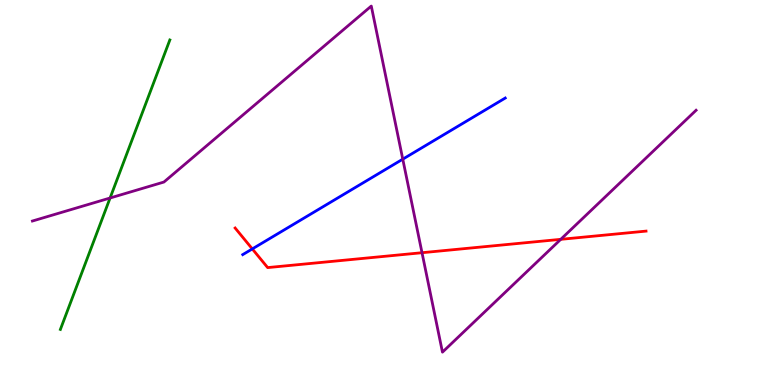[{'lines': ['blue', 'red'], 'intersections': [{'x': 3.26, 'y': 3.53}]}, {'lines': ['green', 'red'], 'intersections': []}, {'lines': ['purple', 'red'], 'intersections': [{'x': 5.45, 'y': 3.44}, {'x': 7.24, 'y': 3.78}]}, {'lines': ['blue', 'green'], 'intersections': []}, {'lines': ['blue', 'purple'], 'intersections': [{'x': 5.2, 'y': 5.87}]}, {'lines': ['green', 'purple'], 'intersections': [{'x': 1.42, 'y': 4.86}]}]